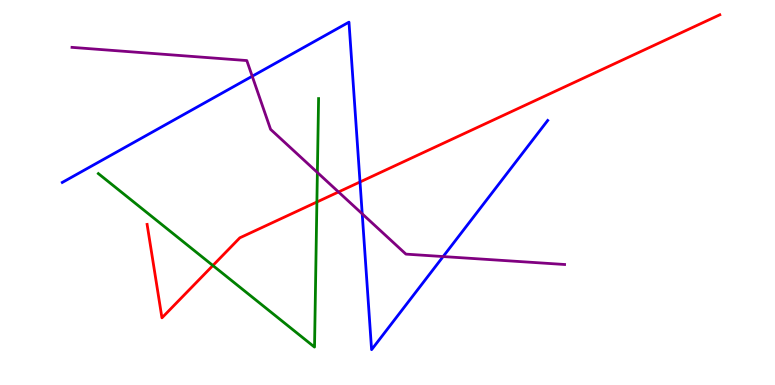[{'lines': ['blue', 'red'], 'intersections': [{'x': 4.65, 'y': 5.27}]}, {'lines': ['green', 'red'], 'intersections': [{'x': 2.75, 'y': 3.1}, {'x': 4.09, 'y': 4.75}]}, {'lines': ['purple', 'red'], 'intersections': [{'x': 4.37, 'y': 5.01}]}, {'lines': ['blue', 'green'], 'intersections': []}, {'lines': ['blue', 'purple'], 'intersections': [{'x': 3.25, 'y': 8.02}, {'x': 4.67, 'y': 4.45}, {'x': 5.72, 'y': 3.34}]}, {'lines': ['green', 'purple'], 'intersections': [{'x': 4.1, 'y': 5.52}]}]